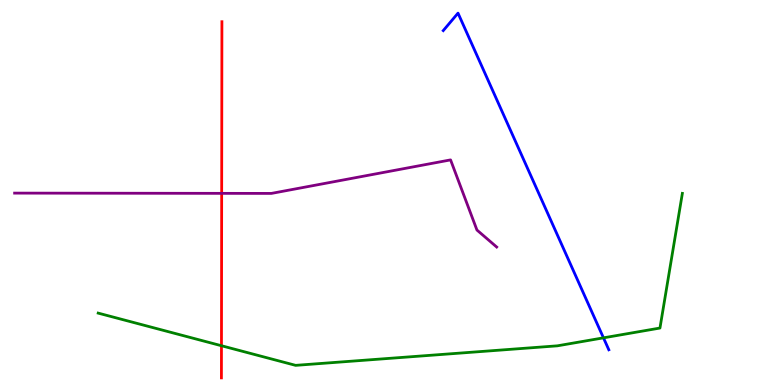[{'lines': ['blue', 'red'], 'intersections': []}, {'lines': ['green', 'red'], 'intersections': [{'x': 2.86, 'y': 1.02}]}, {'lines': ['purple', 'red'], 'intersections': [{'x': 2.86, 'y': 4.98}]}, {'lines': ['blue', 'green'], 'intersections': [{'x': 7.79, 'y': 1.22}]}, {'lines': ['blue', 'purple'], 'intersections': []}, {'lines': ['green', 'purple'], 'intersections': []}]